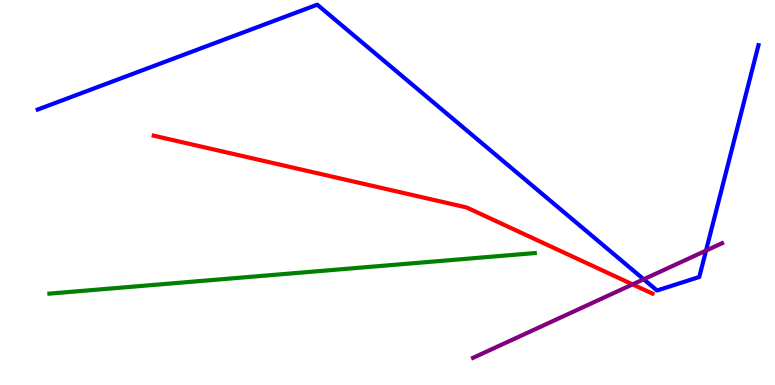[{'lines': ['blue', 'red'], 'intersections': []}, {'lines': ['green', 'red'], 'intersections': []}, {'lines': ['purple', 'red'], 'intersections': [{'x': 8.16, 'y': 2.61}]}, {'lines': ['blue', 'green'], 'intersections': []}, {'lines': ['blue', 'purple'], 'intersections': [{'x': 8.31, 'y': 2.75}, {'x': 9.11, 'y': 3.49}]}, {'lines': ['green', 'purple'], 'intersections': []}]